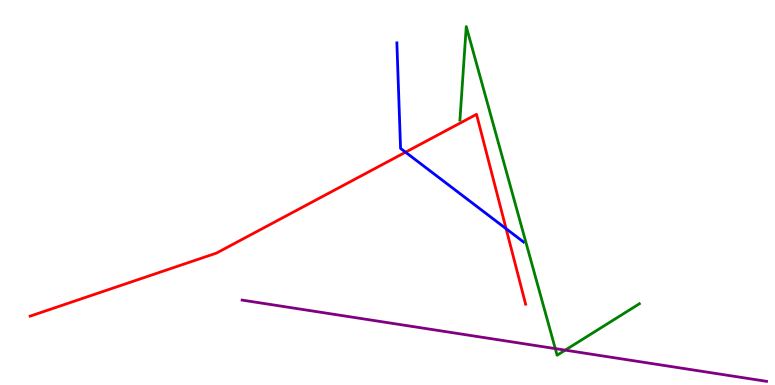[{'lines': ['blue', 'red'], 'intersections': [{'x': 5.23, 'y': 6.05}, {'x': 6.53, 'y': 4.06}]}, {'lines': ['green', 'red'], 'intersections': []}, {'lines': ['purple', 'red'], 'intersections': []}, {'lines': ['blue', 'green'], 'intersections': []}, {'lines': ['blue', 'purple'], 'intersections': []}, {'lines': ['green', 'purple'], 'intersections': [{'x': 7.16, 'y': 0.945}, {'x': 7.29, 'y': 0.905}]}]